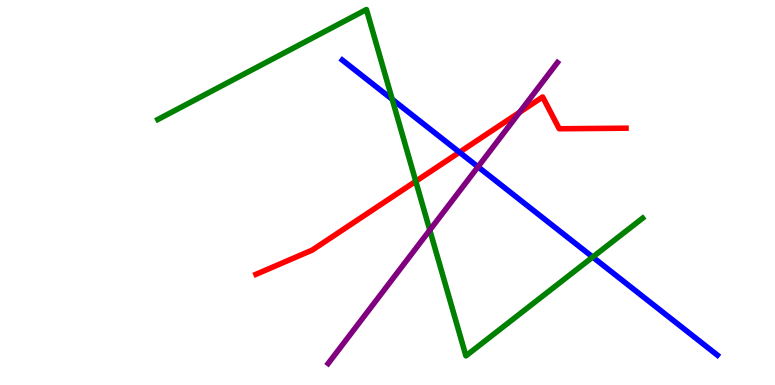[{'lines': ['blue', 'red'], 'intersections': [{'x': 5.93, 'y': 6.05}]}, {'lines': ['green', 'red'], 'intersections': [{'x': 5.36, 'y': 5.29}]}, {'lines': ['purple', 'red'], 'intersections': [{'x': 6.7, 'y': 7.08}]}, {'lines': ['blue', 'green'], 'intersections': [{'x': 5.06, 'y': 7.42}, {'x': 7.65, 'y': 3.32}]}, {'lines': ['blue', 'purple'], 'intersections': [{'x': 6.17, 'y': 5.67}]}, {'lines': ['green', 'purple'], 'intersections': [{'x': 5.55, 'y': 4.02}]}]